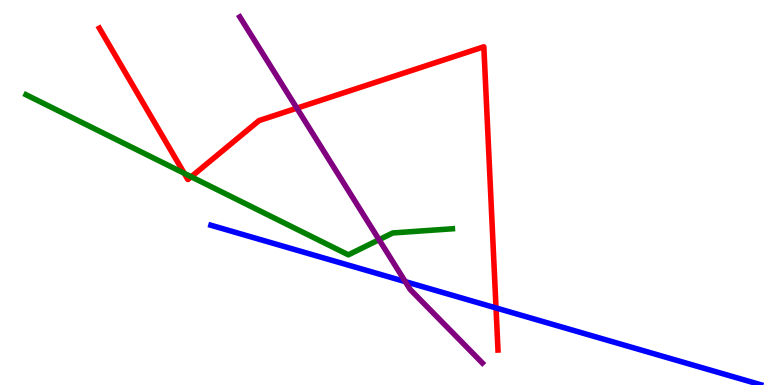[{'lines': ['blue', 'red'], 'intersections': [{'x': 6.4, 'y': 2.0}]}, {'lines': ['green', 'red'], 'intersections': [{'x': 2.38, 'y': 5.5}, {'x': 2.47, 'y': 5.41}]}, {'lines': ['purple', 'red'], 'intersections': [{'x': 3.83, 'y': 7.19}]}, {'lines': ['blue', 'green'], 'intersections': []}, {'lines': ['blue', 'purple'], 'intersections': [{'x': 5.23, 'y': 2.68}]}, {'lines': ['green', 'purple'], 'intersections': [{'x': 4.89, 'y': 3.77}]}]